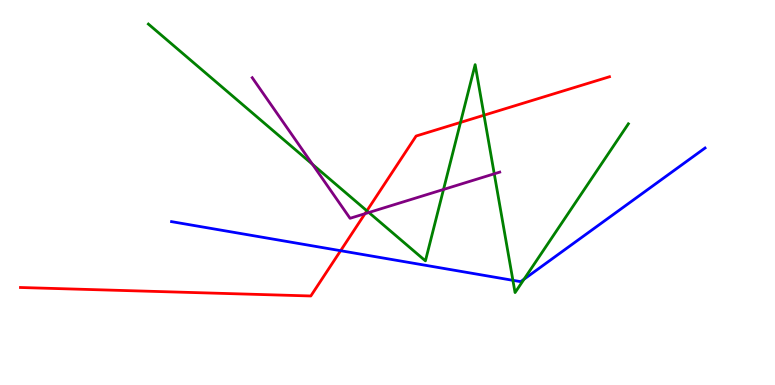[{'lines': ['blue', 'red'], 'intersections': [{'x': 4.4, 'y': 3.49}]}, {'lines': ['green', 'red'], 'intersections': [{'x': 4.73, 'y': 4.52}, {'x': 5.94, 'y': 6.82}, {'x': 6.25, 'y': 7.01}]}, {'lines': ['purple', 'red'], 'intersections': [{'x': 4.71, 'y': 4.45}]}, {'lines': ['blue', 'green'], 'intersections': [{'x': 6.62, 'y': 2.72}, {'x': 6.76, 'y': 2.75}]}, {'lines': ['blue', 'purple'], 'intersections': []}, {'lines': ['green', 'purple'], 'intersections': [{'x': 4.03, 'y': 5.73}, {'x': 4.76, 'y': 4.48}, {'x': 5.72, 'y': 5.08}, {'x': 6.38, 'y': 5.49}]}]